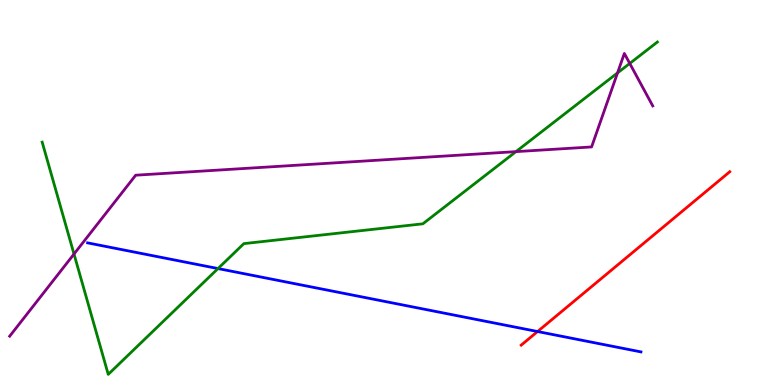[{'lines': ['blue', 'red'], 'intersections': [{'x': 6.94, 'y': 1.39}]}, {'lines': ['green', 'red'], 'intersections': []}, {'lines': ['purple', 'red'], 'intersections': []}, {'lines': ['blue', 'green'], 'intersections': [{'x': 2.81, 'y': 3.02}]}, {'lines': ['blue', 'purple'], 'intersections': []}, {'lines': ['green', 'purple'], 'intersections': [{'x': 0.955, 'y': 3.4}, {'x': 6.66, 'y': 6.06}, {'x': 7.97, 'y': 8.11}, {'x': 8.13, 'y': 8.35}]}]